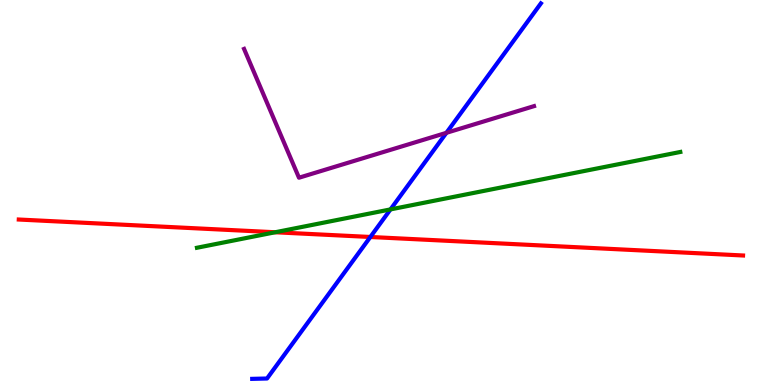[{'lines': ['blue', 'red'], 'intersections': [{'x': 4.78, 'y': 3.84}]}, {'lines': ['green', 'red'], 'intersections': [{'x': 3.55, 'y': 3.97}]}, {'lines': ['purple', 'red'], 'intersections': []}, {'lines': ['blue', 'green'], 'intersections': [{'x': 5.04, 'y': 4.56}]}, {'lines': ['blue', 'purple'], 'intersections': [{'x': 5.76, 'y': 6.55}]}, {'lines': ['green', 'purple'], 'intersections': []}]